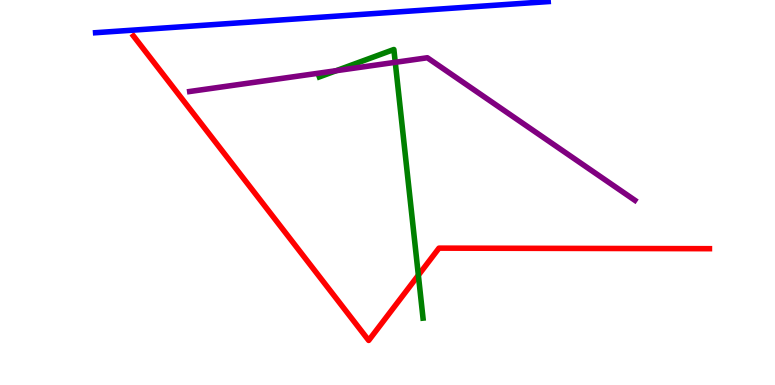[{'lines': ['blue', 'red'], 'intersections': []}, {'lines': ['green', 'red'], 'intersections': [{'x': 5.4, 'y': 2.85}]}, {'lines': ['purple', 'red'], 'intersections': []}, {'lines': ['blue', 'green'], 'intersections': []}, {'lines': ['blue', 'purple'], 'intersections': []}, {'lines': ['green', 'purple'], 'intersections': [{'x': 4.34, 'y': 8.16}, {'x': 5.1, 'y': 8.38}]}]